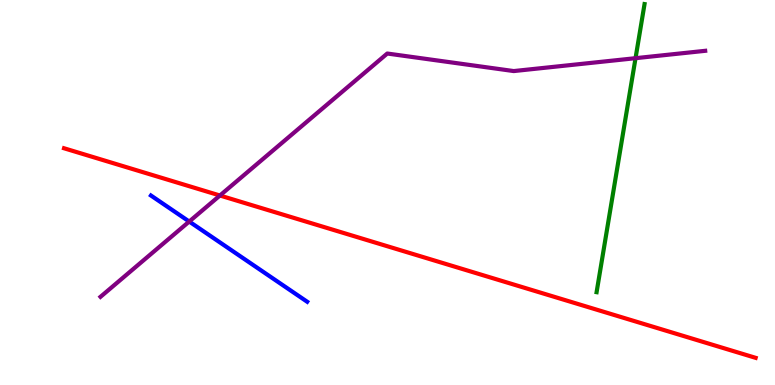[{'lines': ['blue', 'red'], 'intersections': []}, {'lines': ['green', 'red'], 'intersections': []}, {'lines': ['purple', 'red'], 'intersections': [{'x': 2.84, 'y': 4.92}]}, {'lines': ['blue', 'green'], 'intersections': []}, {'lines': ['blue', 'purple'], 'intersections': [{'x': 2.44, 'y': 4.25}]}, {'lines': ['green', 'purple'], 'intersections': [{'x': 8.2, 'y': 8.49}]}]